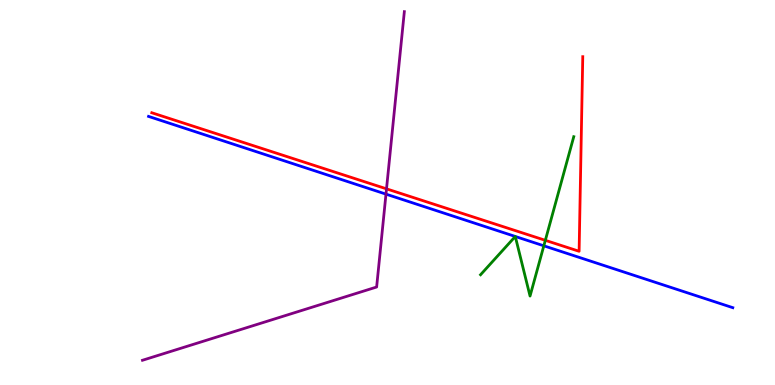[{'lines': ['blue', 'red'], 'intersections': []}, {'lines': ['green', 'red'], 'intersections': [{'x': 7.04, 'y': 3.76}]}, {'lines': ['purple', 'red'], 'intersections': [{'x': 4.99, 'y': 5.09}]}, {'lines': ['blue', 'green'], 'intersections': [{'x': 7.02, 'y': 3.62}]}, {'lines': ['blue', 'purple'], 'intersections': [{'x': 4.98, 'y': 4.96}]}, {'lines': ['green', 'purple'], 'intersections': []}]